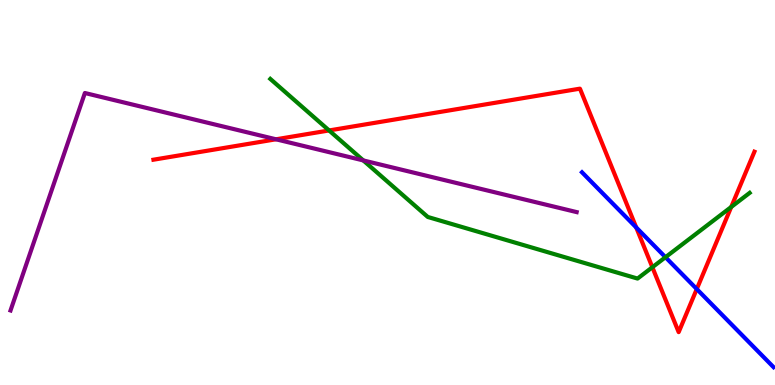[{'lines': ['blue', 'red'], 'intersections': [{'x': 8.21, 'y': 4.09}, {'x': 8.99, 'y': 2.49}]}, {'lines': ['green', 'red'], 'intersections': [{'x': 4.25, 'y': 6.61}, {'x': 8.42, 'y': 3.06}, {'x': 9.44, 'y': 4.62}]}, {'lines': ['purple', 'red'], 'intersections': [{'x': 3.56, 'y': 6.38}]}, {'lines': ['blue', 'green'], 'intersections': [{'x': 8.59, 'y': 3.32}]}, {'lines': ['blue', 'purple'], 'intersections': []}, {'lines': ['green', 'purple'], 'intersections': [{'x': 4.69, 'y': 5.83}]}]